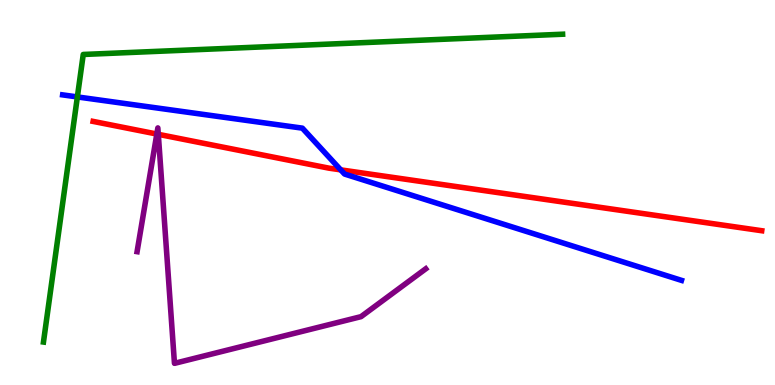[{'lines': ['blue', 'red'], 'intersections': [{'x': 4.4, 'y': 5.59}]}, {'lines': ['green', 'red'], 'intersections': []}, {'lines': ['purple', 'red'], 'intersections': [{'x': 2.02, 'y': 6.52}, {'x': 2.04, 'y': 6.51}]}, {'lines': ['blue', 'green'], 'intersections': [{'x': 0.998, 'y': 7.48}]}, {'lines': ['blue', 'purple'], 'intersections': []}, {'lines': ['green', 'purple'], 'intersections': []}]